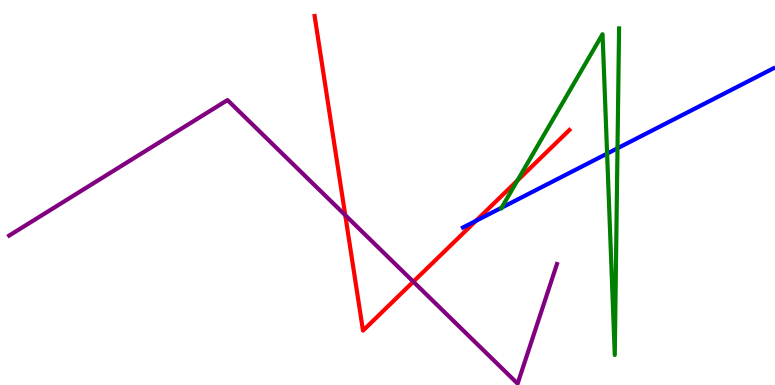[{'lines': ['blue', 'red'], 'intersections': [{'x': 6.14, 'y': 4.26}]}, {'lines': ['green', 'red'], 'intersections': [{'x': 6.68, 'y': 5.31}]}, {'lines': ['purple', 'red'], 'intersections': [{'x': 4.45, 'y': 4.41}, {'x': 5.33, 'y': 2.68}]}, {'lines': ['blue', 'green'], 'intersections': [{'x': 6.47, 'y': 4.61}, {'x': 7.83, 'y': 6.01}, {'x': 7.97, 'y': 6.15}]}, {'lines': ['blue', 'purple'], 'intersections': []}, {'lines': ['green', 'purple'], 'intersections': []}]